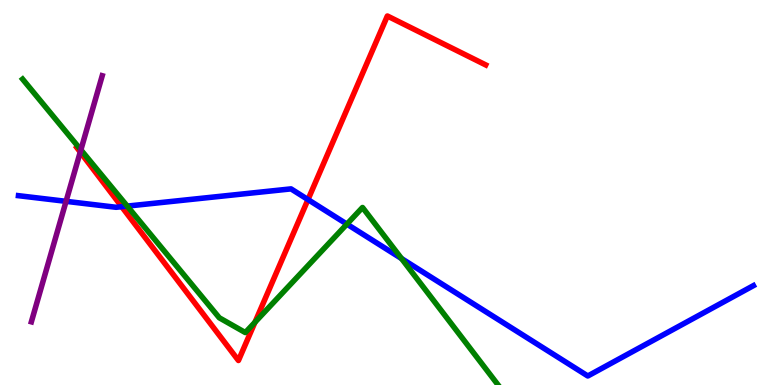[{'lines': ['blue', 'red'], 'intersections': [{'x': 1.57, 'y': 4.63}, {'x': 3.97, 'y': 4.82}]}, {'lines': ['green', 'red'], 'intersections': [{'x': 3.29, 'y': 1.63}]}, {'lines': ['purple', 'red'], 'intersections': [{'x': 1.04, 'y': 6.05}]}, {'lines': ['blue', 'green'], 'intersections': [{'x': 1.64, 'y': 4.65}, {'x': 4.48, 'y': 4.18}, {'x': 5.18, 'y': 3.28}]}, {'lines': ['blue', 'purple'], 'intersections': [{'x': 0.852, 'y': 4.77}]}, {'lines': ['green', 'purple'], 'intersections': [{'x': 1.04, 'y': 6.11}]}]